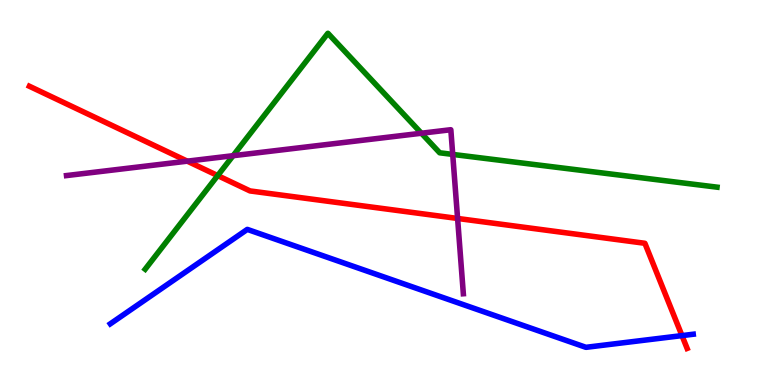[{'lines': ['blue', 'red'], 'intersections': [{'x': 8.8, 'y': 1.28}]}, {'lines': ['green', 'red'], 'intersections': [{'x': 2.81, 'y': 5.44}]}, {'lines': ['purple', 'red'], 'intersections': [{'x': 2.42, 'y': 5.81}, {'x': 5.9, 'y': 4.33}]}, {'lines': ['blue', 'green'], 'intersections': []}, {'lines': ['blue', 'purple'], 'intersections': []}, {'lines': ['green', 'purple'], 'intersections': [{'x': 3.01, 'y': 5.96}, {'x': 5.44, 'y': 6.54}, {'x': 5.84, 'y': 5.99}]}]